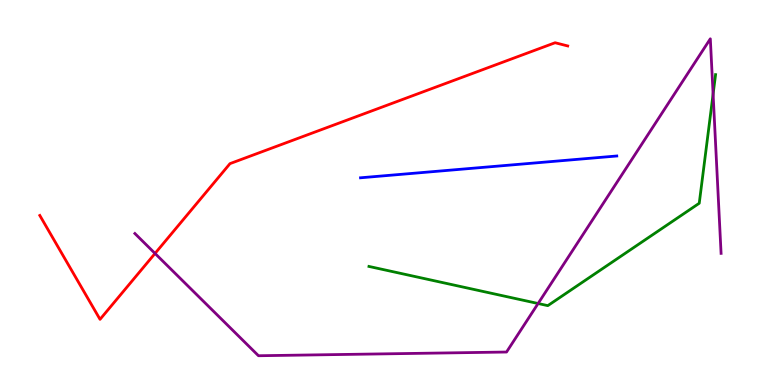[{'lines': ['blue', 'red'], 'intersections': []}, {'lines': ['green', 'red'], 'intersections': []}, {'lines': ['purple', 'red'], 'intersections': [{'x': 2.0, 'y': 3.42}]}, {'lines': ['blue', 'green'], 'intersections': []}, {'lines': ['blue', 'purple'], 'intersections': []}, {'lines': ['green', 'purple'], 'intersections': [{'x': 6.94, 'y': 2.12}, {'x': 9.2, 'y': 7.56}]}]